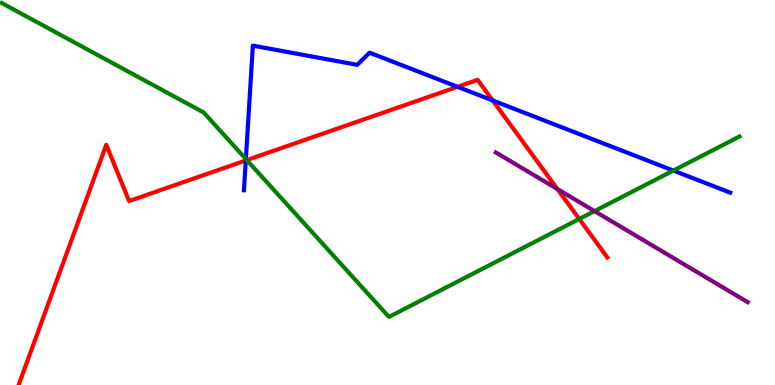[{'lines': ['blue', 'red'], 'intersections': [{'x': 3.17, 'y': 5.83}, {'x': 5.9, 'y': 7.74}, {'x': 6.36, 'y': 7.39}]}, {'lines': ['green', 'red'], 'intersections': [{'x': 3.18, 'y': 5.84}, {'x': 7.47, 'y': 4.31}]}, {'lines': ['purple', 'red'], 'intersections': [{'x': 7.19, 'y': 5.09}]}, {'lines': ['blue', 'green'], 'intersections': [{'x': 3.17, 'y': 5.87}, {'x': 8.69, 'y': 5.57}]}, {'lines': ['blue', 'purple'], 'intersections': []}, {'lines': ['green', 'purple'], 'intersections': [{'x': 7.67, 'y': 4.52}]}]